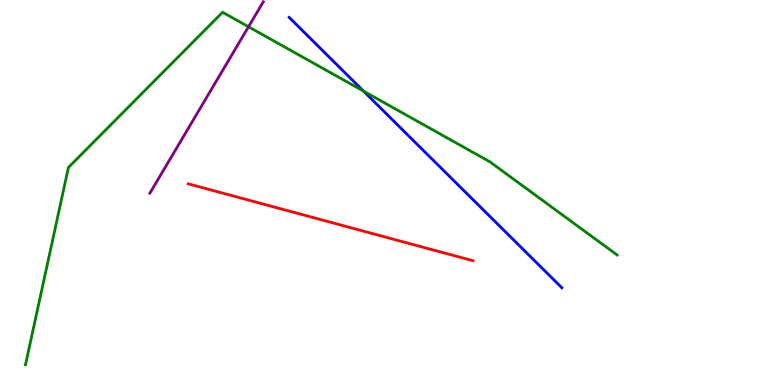[{'lines': ['blue', 'red'], 'intersections': []}, {'lines': ['green', 'red'], 'intersections': []}, {'lines': ['purple', 'red'], 'intersections': []}, {'lines': ['blue', 'green'], 'intersections': [{'x': 4.69, 'y': 7.63}]}, {'lines': ['blue', 'purple'], 'intersections': []}, {'lines': ['green', 'purple'], 'intersections': [{'x': 3.21, 'y': 9.3}]}]